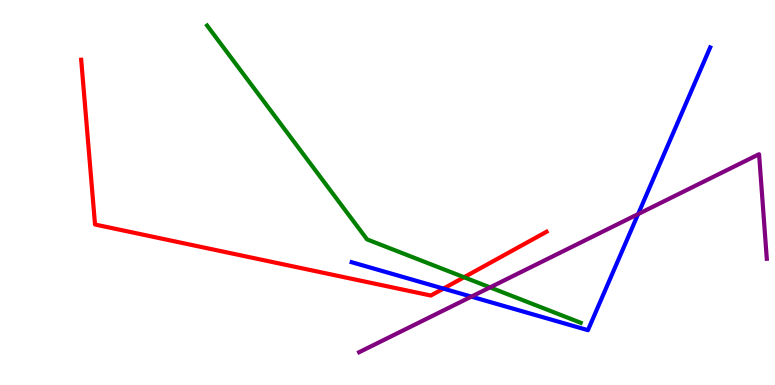[{'lines': ['blue', 'red'], 'intersections': [{'x': 5.72, 'y': 2.5}]}, {'lines': ['green', 'red'], 'intersections': [{'x': 5.99, 'y': 2.8}]}, {'lines': ['purple', 'red'], 'intersections': []}, {'lines': ['blue', 'green'], 'intersections': []}, {'lines': ['blue', 'purple'], 'intersections': [{'x': 6.08, 'y': 2.3}, {'x': 8.23, 'y': 4.44}]}, {'lines': ['green', 'purple'], 'intersections': [{'x': 6.32, 'y': 2.54}]}]